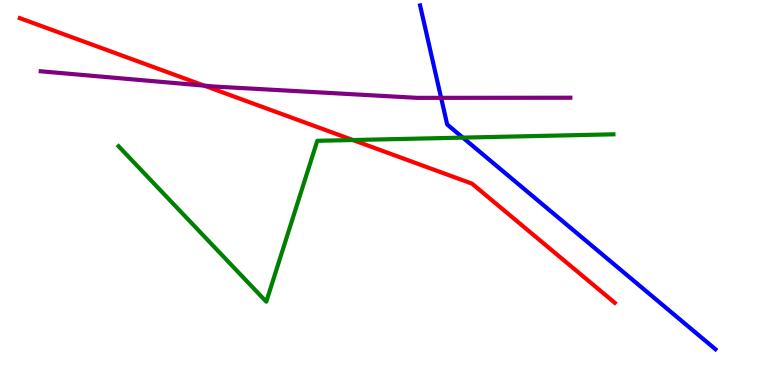[{'lines': ['blue', 'red'], 'intersections': []}, {'lines': ['green', 'red'], 'intersections': [{'x': 4.55, 'y': 6.36}]}, {'lines': ['purple', 'red'], 'intersections': [{'x': 2.64, 'y': 7.78}]}, {'lines': ['blue', 'green'], 'intersections': [{'x': 5.97, 'y': 6.43}]}, {'lines': ['blue', 'purple'], 'intersections': [{'x': 5.69, 'y': 7.46}]}, {'lines': ['green', 'purple'], 'intersections': []}]